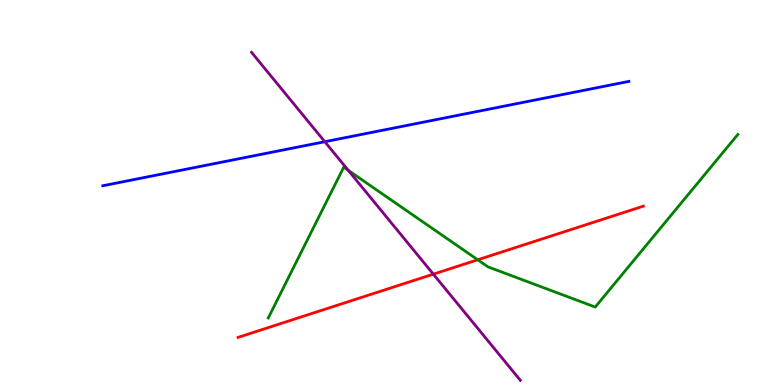[{'lines': ['blue', 'red'], 'intersections': []}, {'lines': ['green', 'red'], 'intersections': [{'x': 6.16, 'y': 3.25}]}, {'lines': ['purple', 'red'], 'intersections': [{'x': 5.59, 'y': 2.88}]}, {'lines': ['blue', 'green'], 'intersections': []}, {'lines': ['blue', 'purple'], 'intersections': [{'x': 4.19, 'y': 6.32}]}, {'lines': ['green', 'purple'], 'intersections': [{'x': 4.49, 'y': 5.57}]}]